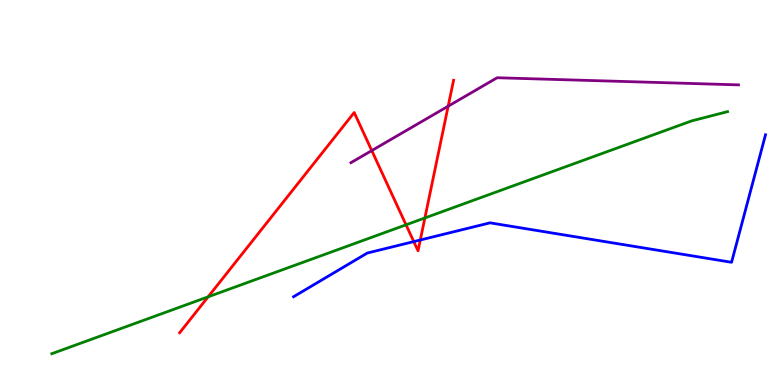[{'lines': ['blue', 'red'], 'intersections': [{'x': 5.34, 'y': 3.72}, {'x': 5.42, 'y': 3.77}]}, {'lines': ['green', 'red'], 'intersections': [{'x': 2.69, 'y': 2.29}, {'x': 5.24, 'y': 4.16}, {'x': 5.48, 'y': 4.34}]}, {'lines': ['purple', 'red'], 'intersections': [{'x': 4.8, 'y': 6.09}, {'x': 5.78, 'y': 7.24}]}, {'lines': ['blue', 'green'], 'intersections': []}, {'lines': ['blue', 'purple'], 'intersections': []}, {'lines': ['green', 'purple'], 'intersections': []}]